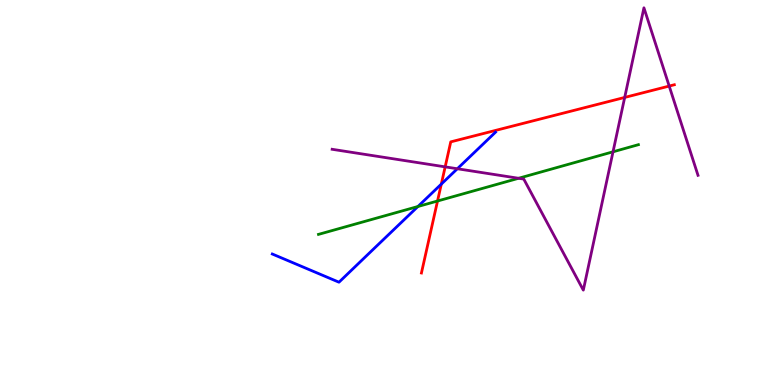[{'lines': ['blue', 'red'], 'intersections': [{'x': 5.69, 'y': 5.22}]}, {'lines': ['green', 'red'], 'intersections': [{'x': 5.65, 'y': 4.78}]}, {'lines': ['purple', 'red'], 'intersections': [{'x': 5.74, 'y': 5.67}, {'x': 8.06, 'y': 7.47}, {'x': 8.63, 'y': 7.76}]}, {'lines': ['blue', 'green'], 'intersections': [{'x': 5.39, 'y': 4.64}]}, {'lines': ['blue', 'purple'], 'intersections': [{'x': 5.9, 'y': 5.62}]}, {'lines': ['green', 'purple'], 'intersections': [{'x': 6.69, 'y': 5.37}, {'x': 7.91, 'y': 6.06}]}]